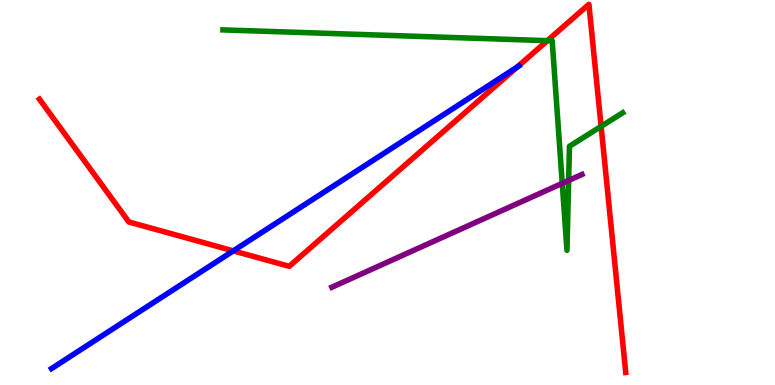[{'lines': ['blue', 'red'], 'intersections': [{'x': 3.01, 'y': 3.48}, {'x': 6.67, 'y': 8.26}]}, {'lines': ['green', 'red'], 'intersections': [{'x': 7.06, 'y': 8.94}, {'x': 7.76, 'y': 6.72}]}, {'lines': ['purple', 'red'], 'intersections': []}, {'lines': ['blue', 'green'], 'intersections': []}, {'lines': ['blue', 'purple'], 'intersections': []}, {'lines': ['green', 'purple'], 'intersections': [{'x': 7.25, 'y': 5.24}, {'x': 7.34, 'y': 5.31}]}]